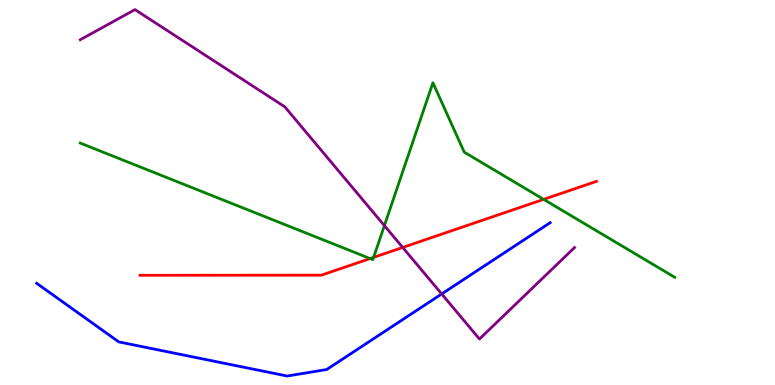[{'lines': ['blue', 'red'], 'intersections': []}, {'lines': ['green', 'red'], 'intersections': [{'x': 4.78, 'y': 3.28}, {'x': 4.82, 'y': 3.32}, {'x': 7.01, 'y': 4.82}]}, {'lines': ['purple', 'red'], 'intersections': [{'x': 5.2, 'y': 3.57}]}, {'lines': ['blue', 'green'], 'intersections': []}, {'lines': ['blue', 'purple'], 'intersections': [{'x': 5.7, 'y': 2.36}]}, {'lines': ['green', 'purple'], 'intersections': [{'x': 4.96, 'y': 4.14}]}]